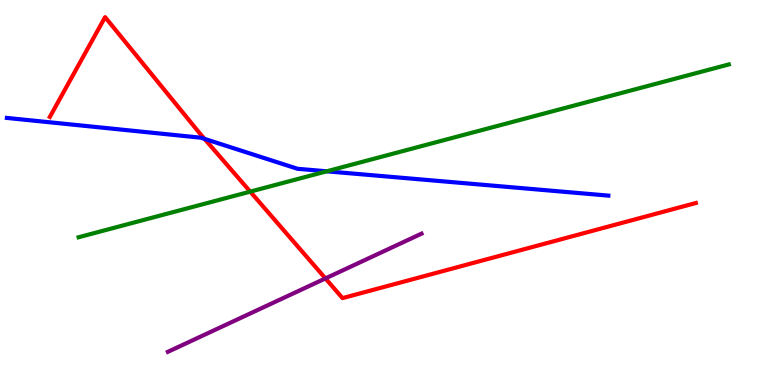[{'lines': ['blue', 'red'], 'intersections': [{'x': 2.64, 'y': 6.39}]}, {'lines': ['green', 'red'], 'intersections': [{'x': 3.23, 'y': 5.02}]}, {'lines': ['purple', 'red'], 'intersections': [{'x': 4.2, 'y': 2.77}]}, {'lines': ['blue', 'green'], 'intersections': [{'x': 4.22, 'y': 5.55}]}, {'lines': ['blue', 'purple'], 'intersections': []}, {'lines': ['green', 'purple'], 'intersections': []}]